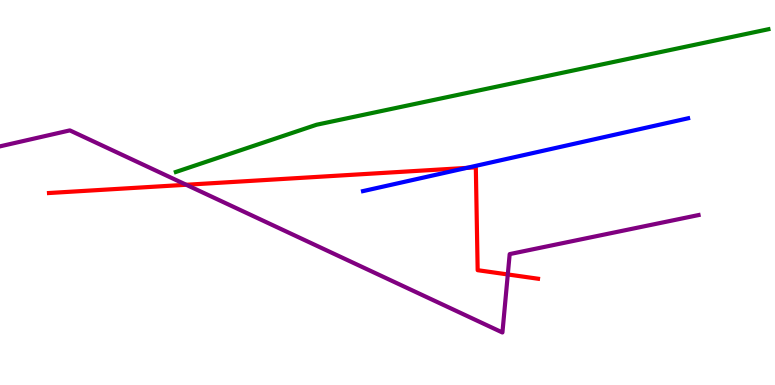[{'lines': ['blue', 'red'], 'intersections': [{'x': 6.02, 'y': 5.64}]}, {'lines': ['green', 'red'], 'intersections': []}, {'lines': ['purple', 'red'], 'intersections': [{'x': 2.4, 'y': 5.2}, {'x': 6.55, 'y': 2.87}]}, {'lines': ['blue', 'green'], 'intersections': []}, {'lines': ['blue', 'purple'], 'intersections': []}, {'lines': ['green', 'purple'], 'intersections': []}]